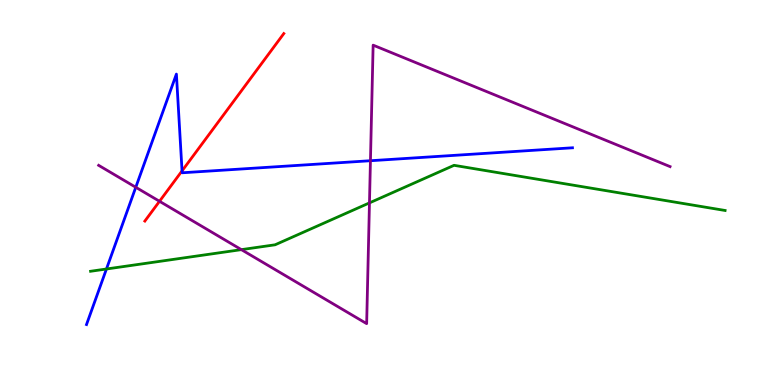[{'lines': ['blue', 'red'], 'intersections': [{'x': 2.35, 'y': 5.56}]}, {'lines': ['green', 'red'], 'intersections': []}, {'lines': ['purple', 'red'], 'intersections': [{'x': 2.06, 'y': 4.77}]}, {'lines': ['blue', 'green'], 'intersections': [{'x': 1.37, 'y': 3.01}]}, {'lines': ['blue', 'purple'], 'intersections': [{'x': 1.75, 'y': 5.14}, {'x': 4.78, 'y': 5.83}]}, {'lines': ['green', 'purple'], 'intersections': [{'x': 3.11, 'y': 3.52}, {'x': 4.77, 'y': 4.73}]}]